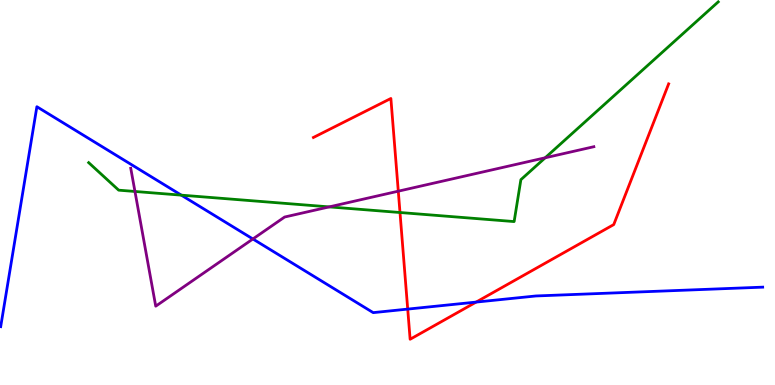[{'lines': ['blue', 'red'], 'intersections': [{'x': 5.26, 'y': 1.97}, {'x': 6.14, 'y': 2.15}]}, {'lines': ['green', 'red'], 'intersections': [{'x': 5.16, 'y': 4.48}]}, {'lines': ['purple', 'red'], 'intersections': [{'x': 5.14, 'y': 5.03}]}, {'lines': ['blue', 'green'], 'intersections': [{'x': 2.34, 'y': 4.93}]}, {'lines': ['blue', 'purple'], 'intersections': [{'x': 3.26, 'y': 3.79}]}, {'lines': ['green', 'purple'], 'intersections': [{'x': 1.74, 'y': 5.03}, {'x': 4.25, 'y': 4.63}, {'x': 7.03, 'y': 5.9}]}]